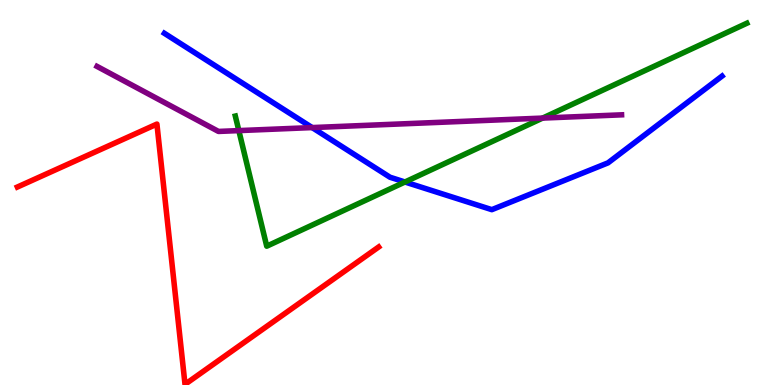[{'lines': ['blue', 'red'], 'intersections': []}, {'lines': ['green', 'red'], 'intersections': []}, {'lines': ['purple', 'red'], 'intersections': []}, {'lines': ['blue', 'green'], 'intersections': [{'x': 5.23, 'y': 5.27}]}, {'lines': ['blue', 'purple'], 'intersections': [{'x': 4.03, 'y': 6.69}]}, {'lines': ['green', 'purple'], 'intersections': [{'x': 3.08, 'y': 6.61}, {'x': 7.0, 'y': 6.93}]}]